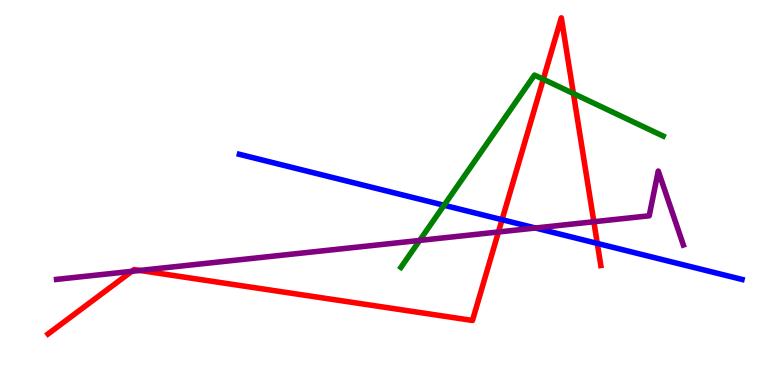[{'lines': ['blue', 'red'], 'intersections': [{'x': 6.48, 'y': 4.29}, {'x': 7.71, 'y': 3.68}]}, {'lines': ['green', 'red'], 'intersections': [{'x': 7.01, 'y': 7.94}, {'x': 7.4, 'y': 7.57}]}, {'lines': ['purple', 'red'], 'intersections': [{'x': 1.7, 'y': 2.95}, {'x': 1.81, 'y': 2.98}, {'x': 6.43, 'y': 3.97}, {'x': 7.66, 'y': 4.24}]}, {'lines': ['blue', 'green'], 'intersections': [{'x': 5.73, 'y': 4.67}]}, {'lines': ['blue', 'purple'], 'intersections': [{'x': 6.91, 'y': 4.08}]}, {'lines': ['green', 'purple'], 'intersections': [{'x': 5.41, 'y': 3.75}]}]